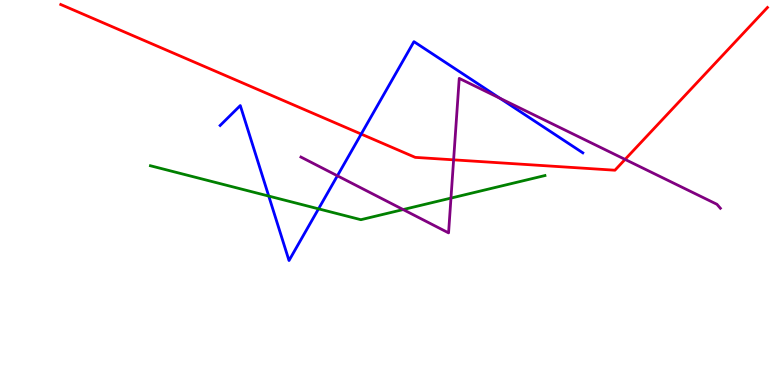[{'lines': ['blue', 'red'], 'intersections': [{'x': 4.66, 'y': 6.52}]}, {'lines': ['green', 'red'], 'intersections': []}, {'lines': ['purple', 'red'], 'intersections': [{'x': 5.85, 'y': 5.85}, {'x': 8.07, 'y': 5.86}]}, {'lines': ['blue', 'green'], 'intersections': [{'x': 3.47, 'y': 4.91}, {'x': 4.11, 'y': 4.58}]}, {'lines': ['blue', 'purple'], 'intersections': [{'x': 4.35, 'y': 5.43}, {'x': 6.45, 'y': 7.45}]}, {'lines': ['green', 'purple'], 'intersections': [{'x': 5.2, 'y': 4.56}, {'x': 5.82, 'y': 4.85}]}]